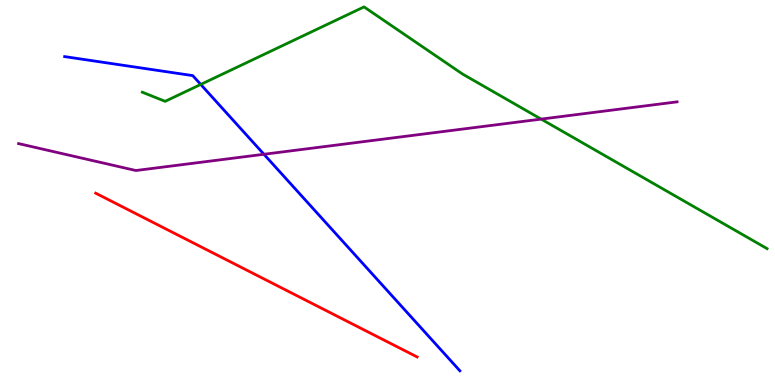[{'lines': ['blue', 'red'], 'intersections': []}, {'lines': ['green', 'red'], 'intersections': []}, {'lines': ['purple', 'red'], 'intersections': []}, {'lines': ['blue', 'green'], 'intersections': [{'x': 2.59, 'y': 7.81}]}, {'lines': ['blue', 'purple'], 'intersections': [{'x': 3.41, 'y': 5.99}]}, {'lines': ['green', 'purple'], 'intersections': [{'x': 6.98, 'y': 6.91}]}]